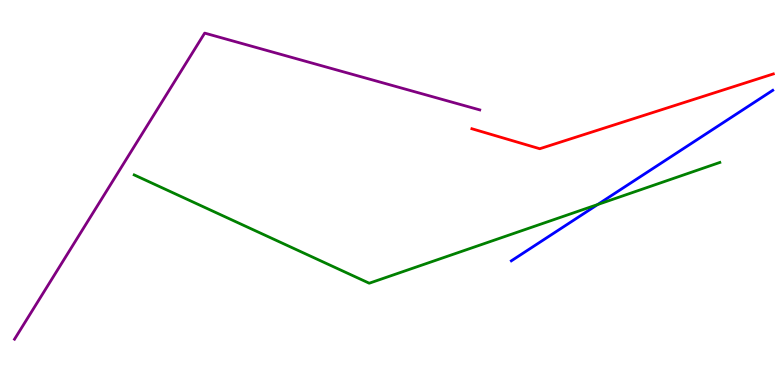[{'lines': ['blue', 'red'], 'intersections': []}, {'lines': ['green', 'red'], 'intersections': []}, {'lines': ['purple', 'red'], 'intersections': []}, {'lines': ['blue', 'green'], 'intersections': [{'x': 7.71, 'y': 4.69}]}, {'lines': ['blue', 'purple'], 'intersections': []}, {'lines': ['green', 'purple'], 'intersections': []}]